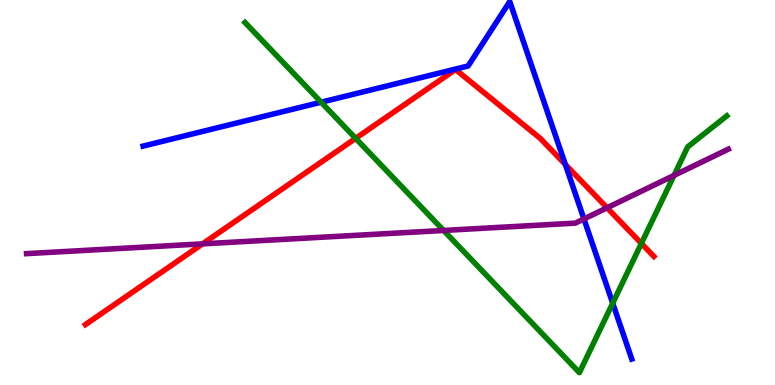[{'lines': ['blue', 'red'], 'intersections': [{'x': 7.29, 'y': 5.73}]}, {'lines': ['green', 'red'], 'intersections': [{'x': 4.59, 'y': 6.41}, {'x': 8.28, 'y': 3.68}]}, {'lines': ['purple', 'red'], 'intersections': [{'x': 2.61, 'y': 3.67}, {'x': 7.83, 'y': 4.6}]}, {'lines': ['blue', 'green'], 'intersections': [{'x': 4.14, 'y': 7.35}, {'x': 7.91, 'y': 2.12}]}, {'lines': ['blue', 'purple'], 'intersections': [{'x': 7.53, 'y': 4.31}]}, {'lines': ['green', 'purple'], 'intersections': [{'x': 5.72, 'y': 4.01}, {'x': 8.7, 'y': 5.44}]}]